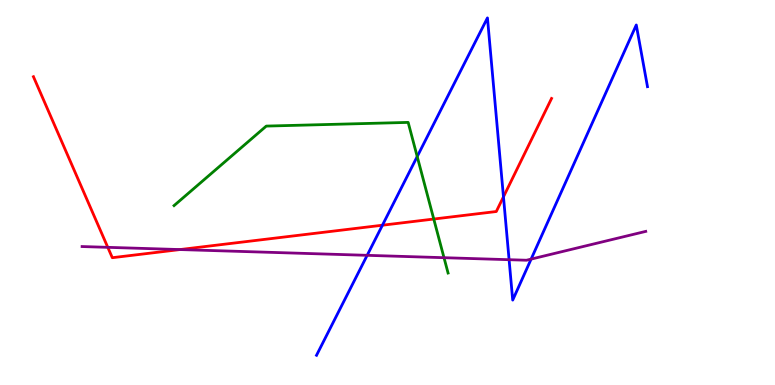[{'lines': ['blue', 'red'], 'intersections': [{'x': 4.93, 'y': 4.15}, {'x': 6.5, 'y': 4.89}]}, {'lines': ['green', 'red'], 'intersections': [{'x': 5.6, 'y': 4.31}]}, {'lines': ['purple', 'red'], 'intersections': [{'x': 1.39, 'y': 3.58}, {'x': 2.32, 'y': 3.52}]}, {'lines': ['blue', 'green'], 'intersections': [{'x': 5.38, 'y': 5.93}]}, {'lines': ['blue', 'purple'], 'intersections': [{'x': 4.74, 'y': 3.37}, {'x': 6.57, 'y': 3.25}, {'x': 6.85, 'y': 3.27}]}, {'lines': ['green', 'purple'], 'intersections': [{'x': 5.73, 'y': 3.31}]}]